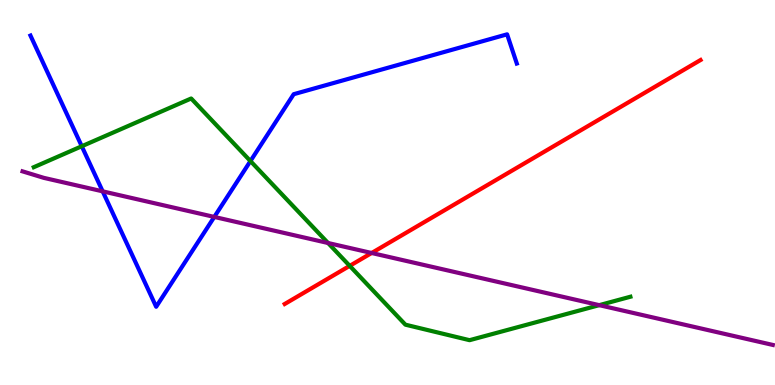[{'lines': ['blue', 'red'], 'intersections': []}, {'lines': ['green', 'red'], 'intersections': [{'x': 4.51, 'y': 3.09}]}, {'lines': ['purple', 'red'], 'intersections': [{'x': 4.8, 'y': 3.43}]}, {'lines': ['blue', 'green'], 'intersections': [{'x': 1.06, 'y': 6.2}, {'x': 3.23, 'y': 5.82}]}, {'lines': ['blue', 'purple'], 'intersections': [{'x': 1.32, 'y': 5.03}, {'x': 2.77, 'y': 4.37}]}, {'lines': ['green', 'purple'], 'intersections': [{'x': 4.23, 'y': 3.69}, {'x': 7.73, 'y': 2.07}]}]